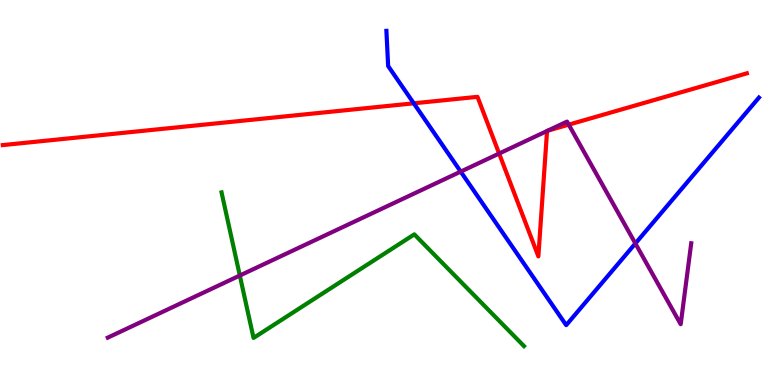[{'lines': ['blue', 'red'], 'intersections': [{'x': 5.34, 'y': 7.32}]}, {'lines': ['green', 'red'], 'intersections': []}, {'lines': ['purple', 'red'], 'intersections': [{'x': 6.44, 'y': 6.01}, {'x': 7.06, 'y': 6.6}, {'x': 7.07, 'y': 6.6}, {'x': 7.34, 'y': 6.76}]}, {'lines': ['blue', 'green'], 'intersections': []}, {'lines': ['blue', 'purple'], 'intersections': [{'x': 5.94, 'y': 5.54}, {'x': 8.2, 'y': 3.68}]}, {'lines': ['green', 'purple'], 'intersections': [{'x': 3.09, 'y': 2.84}]}]